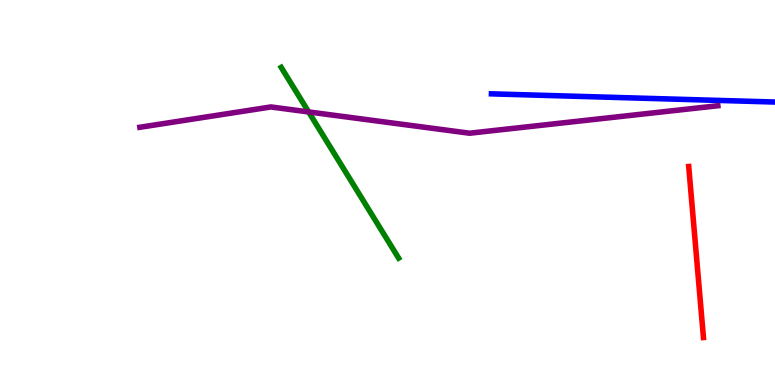[{'lines': ['blue', 'red'], 'intersections': []}, {'lines': ['green', 'red'], 'intersections': []}, {'lines': ['purple', 'red'], 'intersections': []}, {'lines': ['blue', 'green'], 'intersections': []}, {'lines': ['blue', 'purple'], 'intersections': []}, {'lines': ['green', 'purple'], 'intersections': [{'x': 3.98, 'y': 7.09}]}]